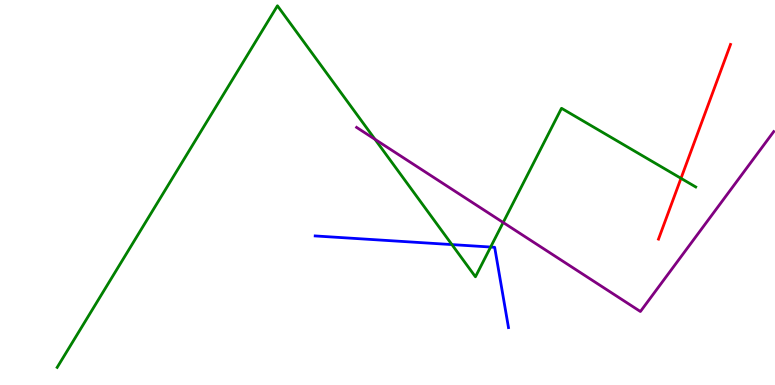[{'lines': ['blue', 'red'], 'intersections': []}, {'lines': ['green', 'red'], 'intersections': [{'x': 8.79, 'y': 5.37}]}, {'lines': ['purple', 'red'], 'intersections': []}, {'lines': ['blue', 'green'], 'intersections': [{'x': 5.83, 'y': 3.65}, {'x': 6.33, 'y': 3.58}]}, {'lines': ['blue', 'purple'], 'intersections': []}, {'lines': ['green', 'purple'], 'intersections': [{'x': 4.84, 'y': 6.38}, {'x': 6.49, 'y': 4.22}]}]